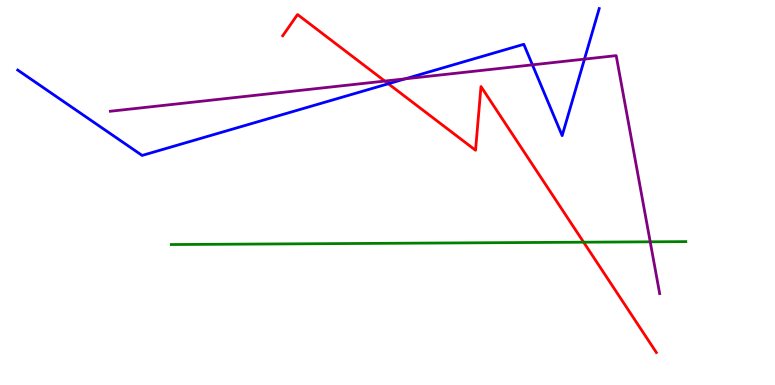[{'lines': ['blue', 'red'], 'intersections': [{'x': 5.01, 'y': 7.82}]}, {'lines': ['green', 'red'], 'intersections': [{'x': 7.53, 'y': 3.71}]}, {'lines': ['purple', 'red'], 'intersections': [{'x': 4.97, 'y': 7.89}]}, {'lines': ['blue', 'green'], 'intersections': []}, {'lines': ['blue', 'purple'], 'intersections': [{'x': 5.23, 'y': 7.95}, {'x': 6.87, 'y': 8.32}, {'x': 7.54, 'y': 8.46}]}, {'lines': ['green', 'purple'], 'intersections': [{'x': 8.39, 'y': 3.72}]}]